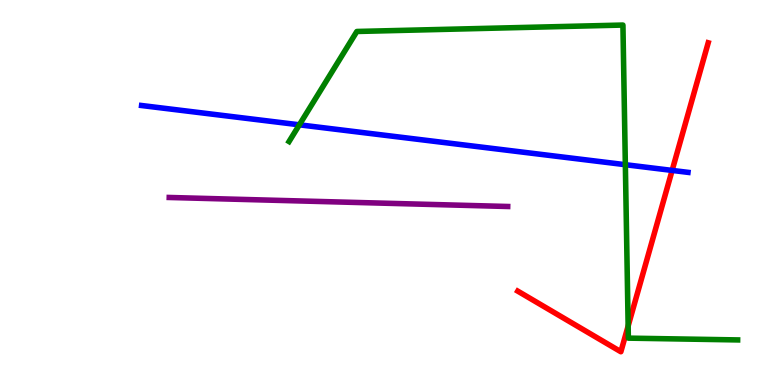[{'lines': ['blue', 'red'], 'intersections': [{'x': 8.67, 'y': 5.57}]}, {'lines': ['green', 'red'], 'intersections': [{'x': 8.11, 'y': 1.53}]}, {'lines': ['purple', 'red'], 'intersections': []}, {'lines': ['blue', 'green'], 'intersections': [{'x': 3.86, 'y': 6.76}, {'x': 8.07, 'y': 5.72}]}, {'lines': ['blue', 'purple'], 'intersections': []}, {'lines': ['green', 'purple'], 'intersections': []}]